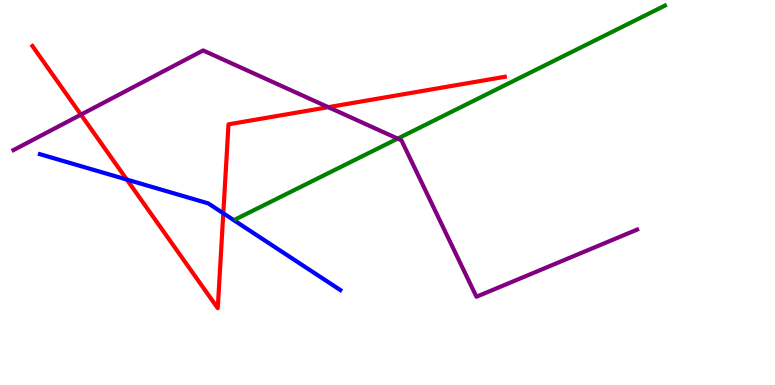[{'lines': ['blue', 'red'], 'intersections': [{'x': 1.64, 'y': 5.34}, {'x': 2.88, 'y': 4.46}]}, {'lines': ['green', 'red'], 'intersections': []}, {'lines': ['purple', 'red'], 'intersections': [{'x': 1.04, 'y': 7.02}, {'x': 4.24, 'y': 7.22}]}, {'lines': ['blue', 'green'], 'intersections': []}, {'lines': ['blue', 'purple'], 'intersections': []}, {'lines': ['green', 'purple'], 'intersections': [{'x': 5.13, 'y': 6.4}]}]